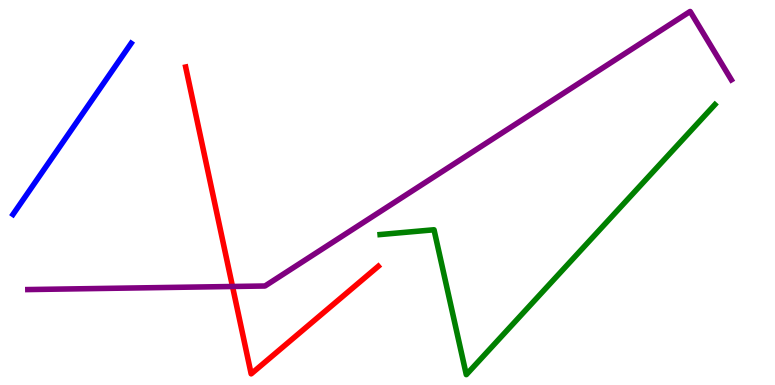[{'lines': ['blue', 'red'], 'intersections': []}, {'lines': ['green', 'red'], 'intersections': []}, {'lines': ['purple', 'red'], 'intersections': [{'x': 3.0, 'y': 2.56}]}, {'lines': ['blue', 'green'], 'intersections': []}, {'lines': ['blue', 'purple'], 'intersections': []}, {'lines': ['green', 'purple'], 'intersections': []}]